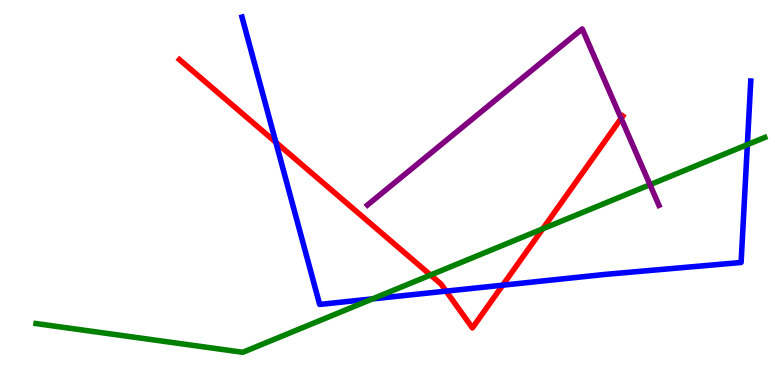[{'lines': ['blue', 'red'], 'intersections': [{'x': 3.56, 'y': 6.3}, {'x': 5.76, 'y': 2.44}, {'x': 6.49, 'y': 2.59}]}, {'lines': ['green', 'red'], 'intersections': [{'x': 5.56, 'y': 2.86}, {'x': 7.0, 'y': 4.06}]}, {'lines': ['purple', 'red'], 'intersections': [{'x': 8.01, 'y': 6.92}]}, {'lines': ['blue', 'green'], 'intersections': [{'x': 4.81, 'y': 2.24}, {'x': 9.64, 'y': 6.24}]}, {'lines': ['blue', 'purple'], 'intersections': []}, {'lines': ['green', 'purple'], 'intersections': [{'x': 8.39, 'y': 5.2}]}]